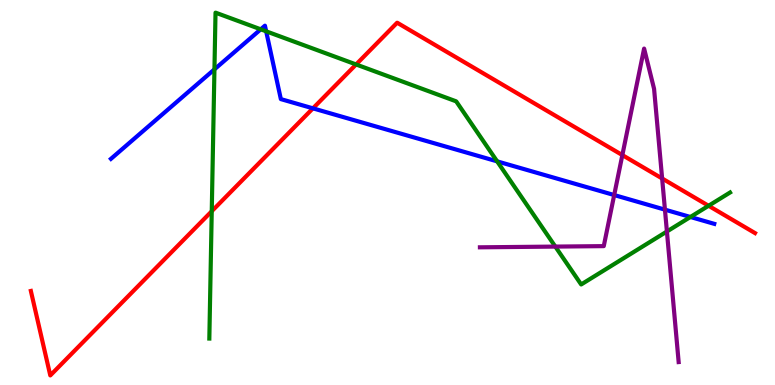[{'lines': ['blue', 'red'], 'intersections': [{'x': 4.04, 'y': 7.19}]}, {'lines': ['green', 'red'], 'intersections': [{'x': 2.73, 'y': 4.51}, {'x': 4.59, 'y': 8.33}, {'x': 9.14, 'y': 4.66}]}, {'lines': ['purple', 'red'], 'intersections': [{'x': 8.03, 'y': 5.97}, {'x': 8.54, 'y': 5.36}]}, {'lines': ['blue', 'green'], 'intersections': [{'x': 2.77, 'y': 8.2}, {'x': 3.36, 'y': 9.24}, {'x': 3.43, 'y': 9.19}, {'x': 6.41, 'y': 5.81}, {'x': 8.91, 'y': 4.36}]}, {'lines': ['blue', 'purple'], 'intersections': [{'x': 7.93, 'y': 4.93}, {'x': 8.58, 'y': 4.55}]}, {'lines': ['green', 'purple'], 'intersections': [{'x': 7.17, 'y': 3.6}, {'x': 8.61, 'y': 3.99}]}]